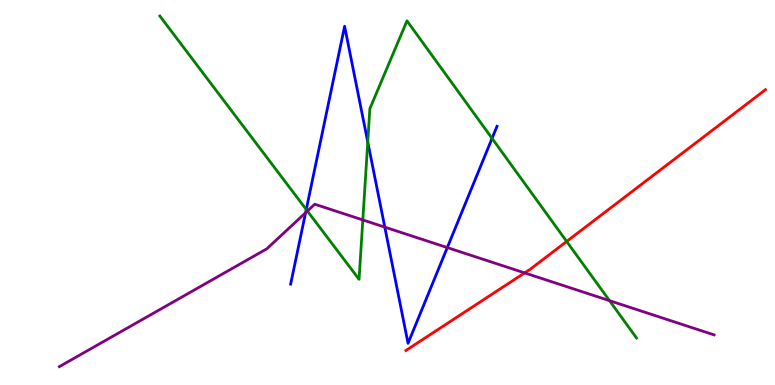[{'lines': ['blue', 'red'], 'intersections': []}, {'lines': ['green', 'red'], 'intersections': [{'x': 7.31, 'y': 3.73}]}, {'lines': ['purple', 'red'], 'intersections': [{'x': 6.77, 'y': 2.91}]}, {'lines': ['blue', 'green'], 'intersections': [{'x': 3.95, 'y': 4.56}, {'x': 4.75, 'y': 6.31}, {'x': 6.35, 'y': 6.41}]}, {'lines': ['blue', 'purple'], 'intersections': [{'x': 3.94, 'y': 4.47}, {'x': 4.97, 'y': 4.1}, {'x': 5.77, 'y': 3.57}]}, {'lines': ['green', 'purple'], 'intersections': [{'x': 3.97, 'y': 4.52}, {'x': 4.68, 'y': 4.29}, {'x': 7.86, 'y': 2.19}]}]